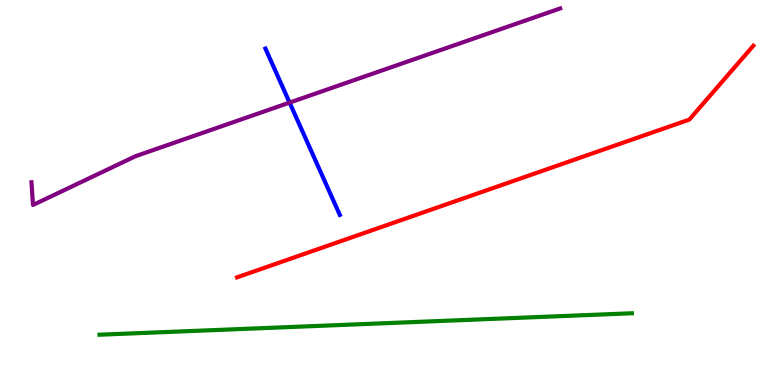[{'lines': ['blue', 'red'], 'intersections': []}, {'lines': ['green', 'red'], 'intersections': []}, {'lines': ['purple', 'red'], 'intersections': []}, {'lines': ['blue', 'green'], 'intersections': []}, {'lines': ['blue', 'purple'], 'intersections': [{'x': 3.74, 'y': 7.34}]}, {'lines': ['green', 'purple'], 'intersections': []}]